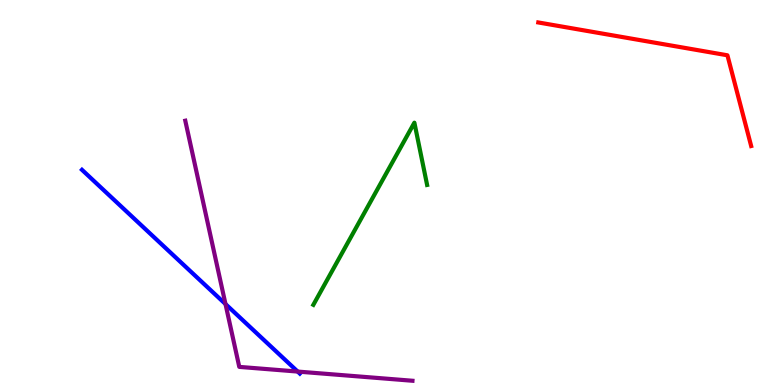[{'lines': ['blue', 'red'], 'intersections': []}, {'lines': ['green', 'red'], 'intersections': []}, {'lines': ['purple', 'red'], 'intersections': []}, {'lines': ['blue', 'green'], 'intersections': []}, {'lines': ['blue', 'purple'], 'intersections': [{'x': 2.91, 'y': 2.1}, {'x': 3.84, 'y': 0.349}]}, {'lines': ['green', 'purple'], 'intersections': []}]